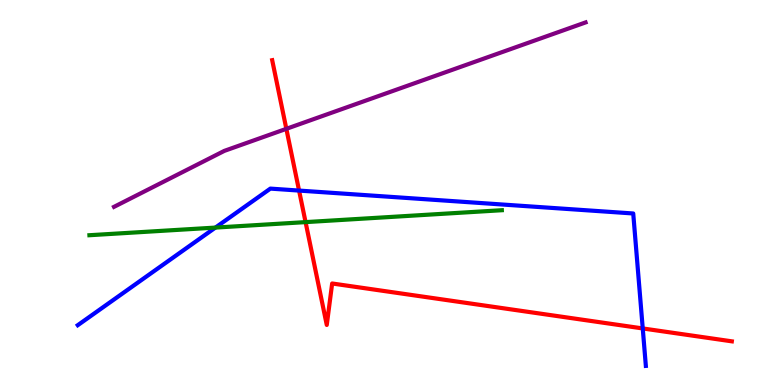[{'lines': ['blue', 'red'], 'intersections': [{'x': 3.86, 'y': 5.05}, {'x': 8.29, 'y': 1.47}]}, {'lines': ['green', 'red'], 'intersections': [{'x': 3.94, 'y': 4.23}]}, {'lines': ['purple', 'red'], 'intersections': [{'x': 3.69, 'y': 6.65}]}, {'lines': ['blue', 'green'], 'intersections': [{'x': 2.78, 'y': 4.09}]}, {'lines': ['blue', 'purple'], 'intersections': []}, {'lines': ['green', 'purple'], 'intersections': []}]